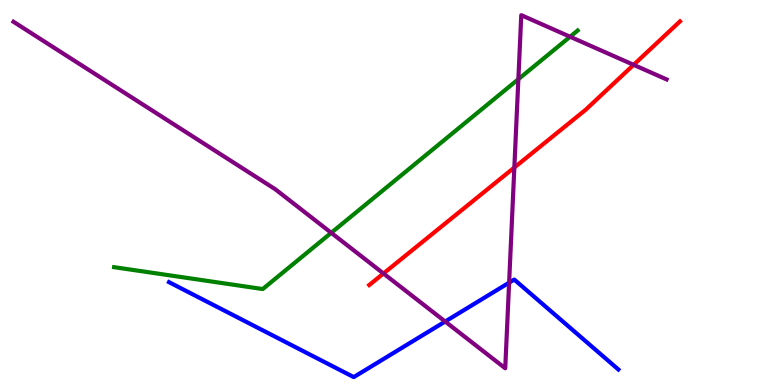[{'lines': ['blue', 'red'], 'intersections': []}, {'lines': ['green', 'red'], 'intersections': []}, {'lines': ['purple', 'red'], 'intersections': [{'x': 4.95, 'y': 2.9}, {'x': 6.64, 'y': 5.65}, {'x': 8.18, 'y': 8.32}]}, {'lines': ['blue', 'green'], 'intersections': []}, {'lines': ['blue', 'purple'], 'intersections': [{'x': 5.74, 'y': 1.65}, {'x': 6.57, 'y': 2.66}]}, {'lines': ['green', 'purple'], 'intersections': [{'x': 4.27, 'y': 3.95}, {'x': 6.69, 'y': 7.94}, {'x': 7.36, 'y': 9.05}]}]